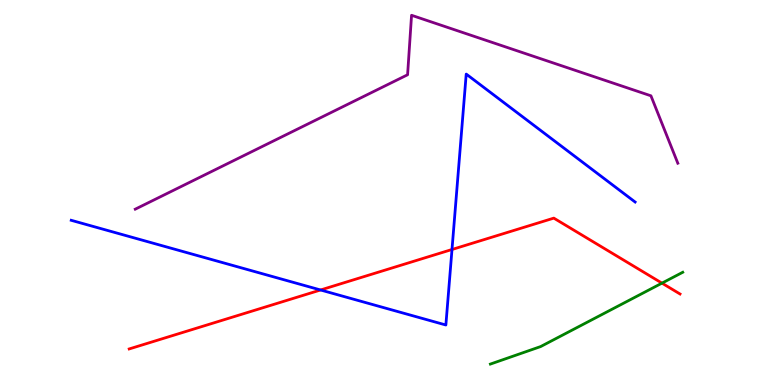[{'lines': ['blue', 'red'], 'intersections': [{'x': 4.14, 'y': 2.47}, {'x': 5.83, 'y': 3.52}]}, {'lines': ['green', 'red'], 'intersections': [{'x': 8.54, 'y': 2.65}]}, {'lines': ['purple', 'red'], 'intersections': []}, {'lines': ['blue', 'green'], 'intersections': []}, {'lines': ['blue', 'purple'], 'intersections': []}, {'lines': ['green', 'purple'], 'intersections': []}]